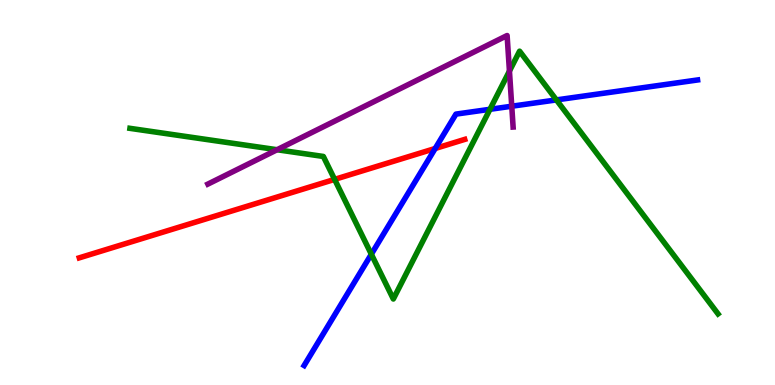[{'lines': ['blue', 'red'], 'intersections': [{'x': 5.62, 'y': 6.14}]}, {'lines': ['green', 'red'], 'intersections': [{'x': 4.32, 'y': 5.34}]}, {'lines': ['purple', 'red'], 'intersections': []}, {'lines': ['blue', 'green'], 'intersections': [{'x': 4.79, 'y': 3.4}, {'x': 6.32, 'y': 7.16}, {'x': 7.18, 'y': 7.4}]}, {'lines': ['blue', 'purple'], 'intersections': [{'x': 6.6, 'y': 7.24}]}, {'lines': ['green', 'purple'], 'intersections': [{'x': 3.58, 'y': 6.11}, {'x': 6.57, 'y': 8.15}]}]